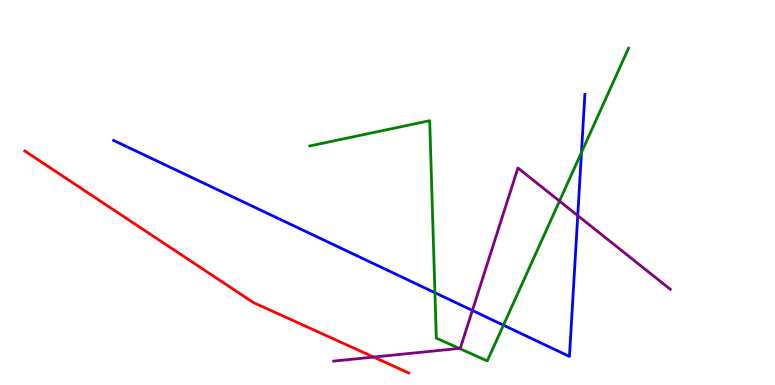[{'lines': ['blue', 'red'], 'intersections': []}, {'lines': ['green', 'red'], 'intersections': []}, {'lines': ['purple', 'red'], 'intersections': [{'x': 4.82, 'y': 0.725}]}, {'lines': ['blue', 'green'], 'intersections': [{'x': 5.61, 'y': 2.4}, {'x': 6.5, 'y': 1.55}, {'x': 7.5, 'y': 6.04}]}, {'lines': ['blue', 'purple'], 'intersections': [{'x': 6.1, 'y': 1.94}, {'x': 7.45, 'y': 4.4}]}, {'lines': ['green', 'purple'], 'intersections': [{'x': 5.93, 'y': 0.95}, {'x': 7.22, 'y': 4.78}]}]